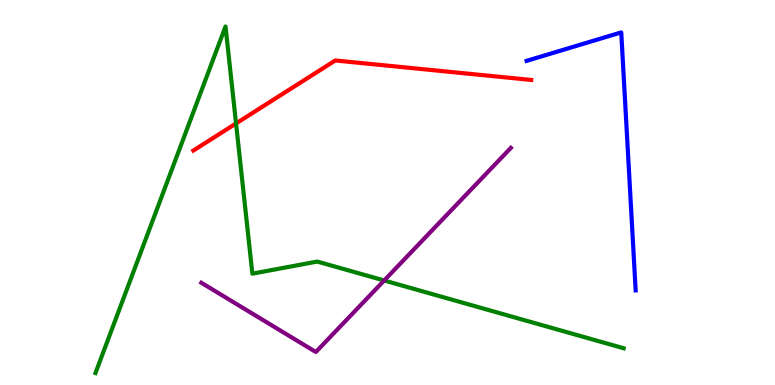[{'lines': ['blue', 'red'], 'intersections': []}, {'lines': ['green', 'red'], 'intersections': [{'x': 3.05, 'y': 6.79}]}, {'lines': ['purple', 'red'], 'intersections': []}, {'lines': ['blue', 'green'], 'intersections': []}, {'lines': ['blue', 'purple'], 'intersections': []}, {'lines': ['green', 'purple'], 'intersections': [{'x': 4.96, 'y': 2.71}]}]